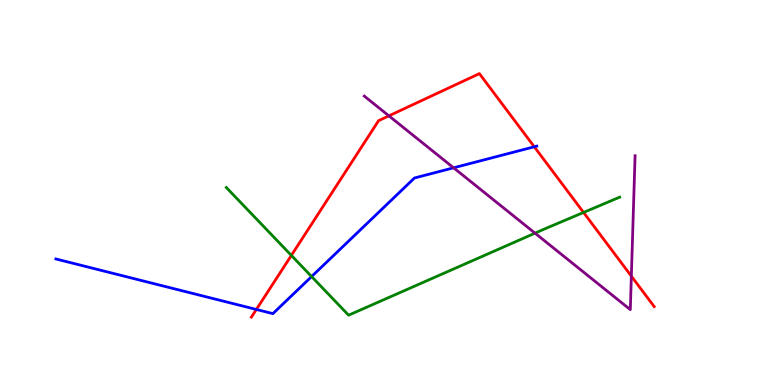[{'lines': ['blue', 'red'], 'intersections': [{'x': 3.31, 'y': 1.96}, {'x': 6.89, 'y': 6.19}]}, {'lines': ['green', 'red'], 'intersections': [{'x': 3.76, 'y': 3.37}, {'x': 7.53, 'y': 4.48}]}, {'lines': ['purple', 'red'], 'intersections': [{'x': 5.02, 'y': 6.99}, {'x': 8.15, 'y': 2.83}]}, {'lines': ['blue', 'green'], 'intersections': [{'x': 4.02, 'y': 2.82}]}, {'lines': ['blue', 'purple'], 'intersections': [{'x': 5.85, 'y': 5.64}]}, {'lines': ['green', 'purple'], 'intersections': [{'x': 6.9, 'y': 3.94}]}]